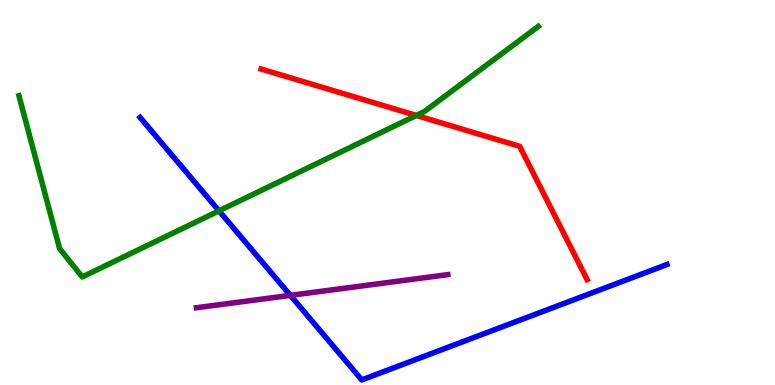[{'lines': ['blue', 'red'], 'intersections': []}, {'lines': ['green', 'red'], 'intersections': [{'x': 5.37, 'y': 7.0}]}, {'lines': ['purple', 'red'], 'intersections': []}, {'lines': ['blue', 'green'], 'intersections': [{'x': 2.83, 'y': 4.52}]}, {'lines': ['blue', 'purple'], 'intersections': [{'x': 3.75, 'y': 2.33}]}, {'lines': ['green', 'purple'], 'intersections': []}]